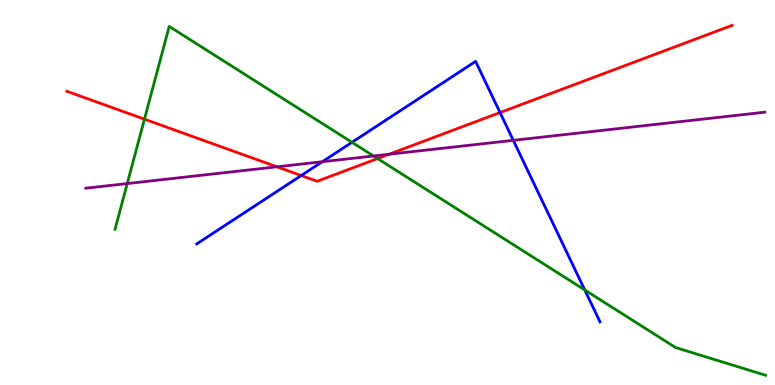[{'lines': ['blue', 'red'], 'intersections': [{'x': 3.89, 'y': 5.44}, {'x': 6.45, 'y': 7.08}]}, {'lines': ['green', 'red'], 'intersections': [{'x': 1.86, 'y': 6.9}, {'x': 4.87, 'y': 5.88}]}, {'lines': ['purple', 'red'], 'intersections': [{'x': 3.57, 'y': 5.67}, {'x': 5.02, 'y': 5.99}]}, {'lines': ['blue', 'green'], 'intersections': [{'x': 4.54, 'y': 6.3}, {'x': 7.55, 'y': 2.47}]}, {'lines': ['blue', 'purple'], 'intersections': [{'x': 4.16, 'y': 5.8}, {'x': 6.62, 'y': 6.35}]}, {'lines': ['green', 'purple'], 'intersections': [{'x': 1.64, 'y': 5.23}, {'x': 4.82, 'y': 5.95}]}]